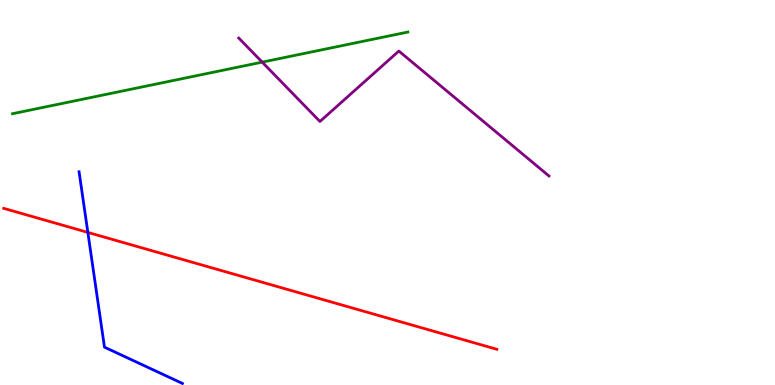[{'lines': ['blue', 'red'], 'intersections': [{'x': 1.13, 'y': 3.96}]}, {'lines': ['green', 'red'], 'intersections': []}, {'lines': ['purple', 'red'], 'intersections': []}, {'lines': ['blue', 'green'], 'intersections': []}, {'lines': ['blue', 'purple'], 'intersections': []}, {'lines': ['green', 'purple'], 'intersections': [{'x': 3.38, 'y': 8.39}]}]